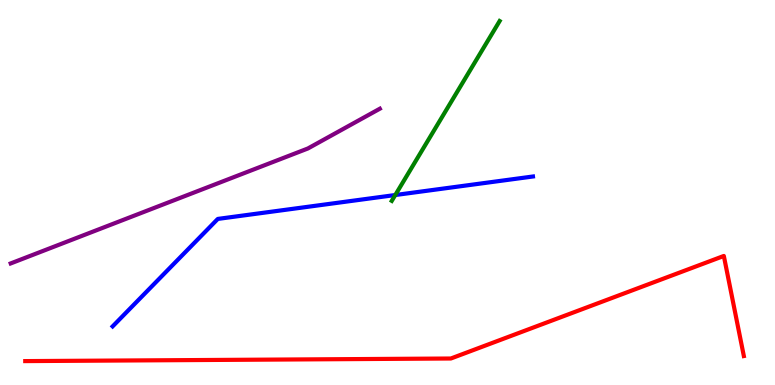[{'lines': ['blue', 'red'], 'intersections': []}, {'lines': ['green', 'red'], 'intersections': []}, {'lines': ['purple', 'red'], 'intersections': []}, {'lines': ['blue', 'green'], 'intersections': [{'x': 5.1, 'y': 4.93}]}, {'lines': ['blue', 'purple'], 'intersections': []}, {'lines': ['green', 'purple'], 'intersections': []}]